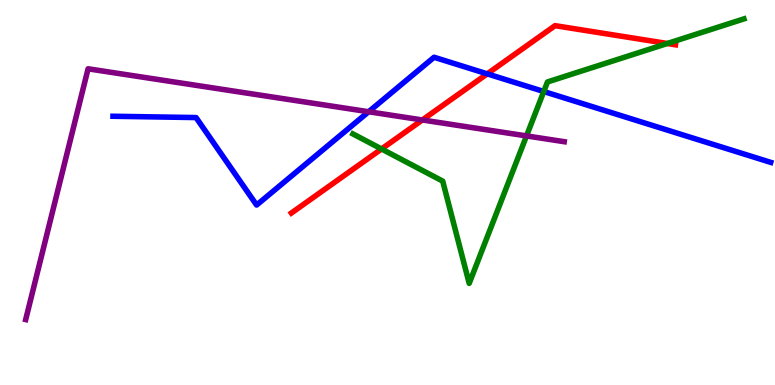[{'lines': ['blue', 'red'], 'intersections': [{'x': 6.29, 'y': 8.08}]}, {'lines': ['green', 'red'], 'intersections': [{'x': 4.92, 'y': 6.13}, {'x': 8.61, 'y': 8.87}]}, {'lines': ['purple', 'red'], 'intersections': [{'x': 5.45, 'y': 6.88}]}, {'lines': ['blue', 'green'], 'intersections': [{'x': 7.02, 'y': 7.62}]}, {'lines': ['blue', 'purple'], 'intersections': [{'x': 4.76, 'y': 7.1}]}, {'lines': ['green', 'purple'], 'intersections': [{'x': 6.79, 'y': 6.47}]}]